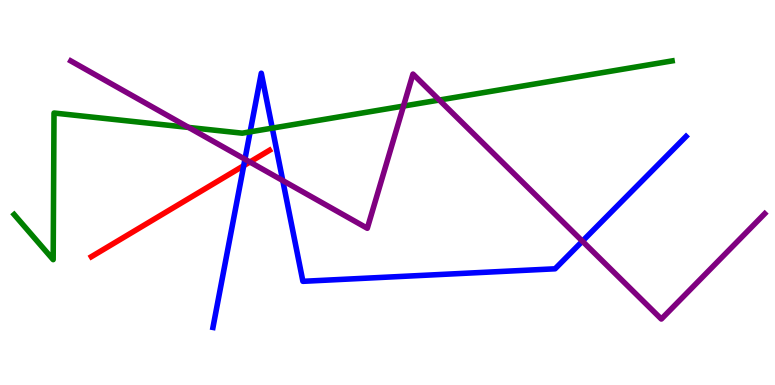[{'lines': ['blue', 'red'], 'intersections': [{'x': 3.14, 'y': 5.7}]}, {'lines': ['green', 'red'], 'intersections': []}, {'lines': ['purple', 'red'], 'intersections': [{'x': 3.22, 'y': 5.79}]}, {'lines': ['blue', 'green'], 'intersections': [{'x': 3.23, 'y': 6.58}, {'x': 3.51, 'y': 6.67}]}, {'lines': ['blue', 'purple'], 'intersections': [{'x': 3.16, 'y': 5.86}, {'x': 3.65, 'y': 5.31}, {'x': 7.51, 'y': 3.74}]}, {'lines': ['green', 'purple'], 'intersections': [{'x': 2.43, 'y': 6.69}, {'x': 5.21, 'y': 7.25}, {'x': 5.67, 'y': 7.4}]}]